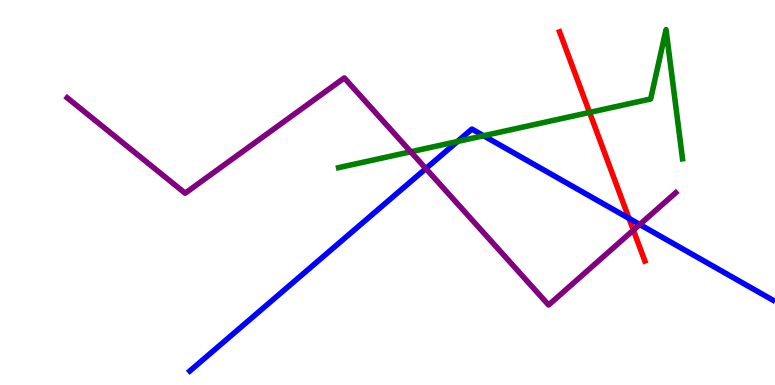[{'lines': ['blue', 'red'], 'intersections': [{'x': 8.12, 'y': 4.33}]}, {'lines': ['green', 'red'], 'intersections': [{'x': 7.61, 'y': 7.08}]}, {'lines': ['purple', 'red'], 'intersections': [{'x': 8.17, 'y': 4.02}]}, {'lines': ['blue', 'green'], 'intersections': [{'x': 5.9, 'y': 6.32}, {'x': 6.24, 'y': 6.47}]}, {'lines': ['blue', 'purple'], 'intersections': [{'x': 5.5, 'y': 5.62}, {'x': 8.25, 'y': 4.17}]}, {'lines': ['green', 'purple'], 'intersections': [{'x': 5.3, 'y': 6.06}]}]